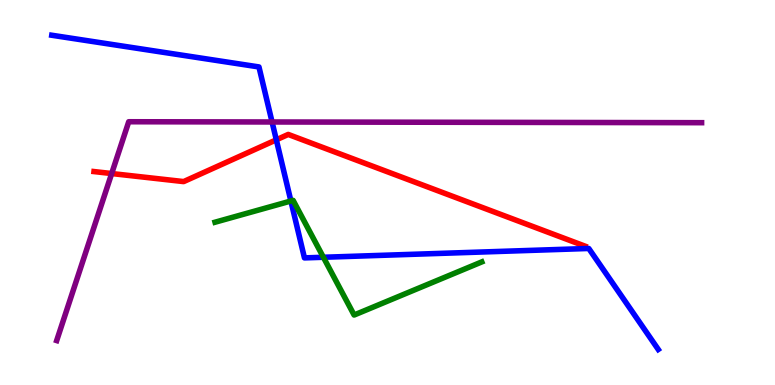[{'lines': ['blue', 'red'], 'intersections': [{'x': 3.57, 'y': 6.37}]}, {'lines': ['green', 'red'], 'intersections': []}, {'lines': ['purple', 'red'], 'intersections': [{'x': 1.44, 'y': 5.49}]}, {'lines': ['blue', 'green'], 'intersections': [{'x': 3.75, 'y': 4.78}, {'x': 4.17, 'y': 3.32}]}, {'lines': ['blue', 'purple'], 'intersections': [{'x': 3.51, 'y': 6.83}]}, {'lines': ['green', 'purple'], 'intersections': []}]